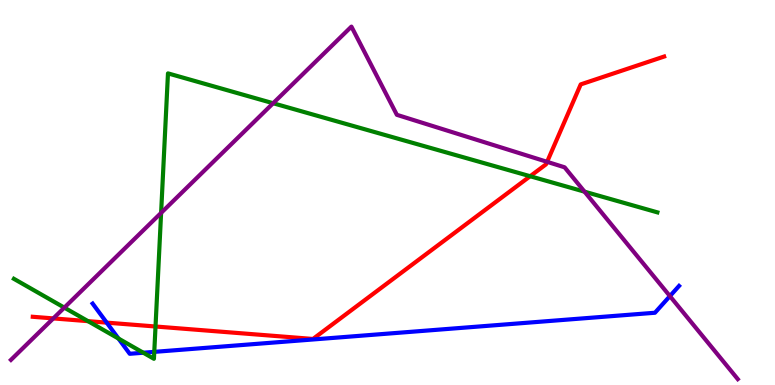[{'lines': ['blue', 'red'], 'intersections': [{'x': 1.38, 'y': 1.62}]}, {'lines': ['green', 'red'], 'intersections': [{'x': 1.14, 'y': 1.66}, {'x': 2.01, 'y': 1.52}, {'x': 6.84, 'y': 5.42}]}, {'lines': ['purple', 'red'], 'intersections': [{'x': 0.688, 'y': 1.73}, {'x': 7.06, 'y': 5.8}]}, {'lines': ['blue', 'green'], 'intersections': [{'x': 1.53, 'y': 1.21}, {'x': 1.85, 'y': 0.838}, {'x': 1.99, 'y': 0.86}]}, {'lines': ['blue', 'purple'], 'intersections': [{'x': 8.64, 'y': 2.31}]}, {'lines': ['green', 'purple'], 'intersections': [{'x': 0.83, 'y': 2.01}, {'x': 2.08, 'y': 4.47}, {'x': 3.52, 'y': 7.32}, {'x': 7.54, 'y': 5.02}]}]